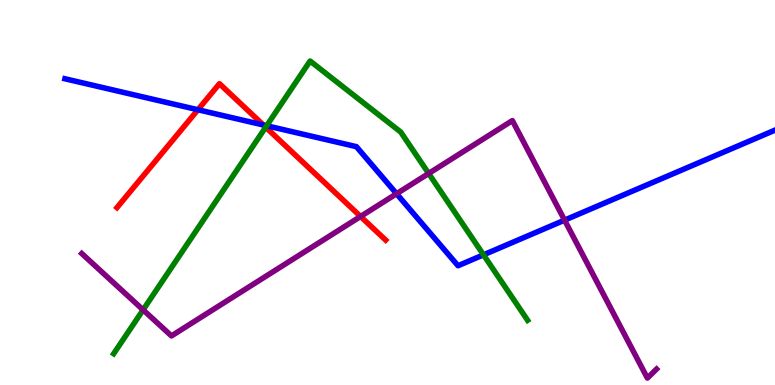[{'lines': ['blue', 'red'], 'intersections': [{'x': 2.55, 'y': 7.15}, {'x': 3.4, 'y': 6.75}]}, {'lines': ['green', 'red'], 'intersections': [{'x': 3.43, 'y': 6.7}]}, {'lines': ['purple', 'red'], 'intersections': [{'x': 4.65, 'y': 4.38}]}, {'lines': ['blue', 'green'], 'intersections': [{'x': 3.44, 'y': 6.73}, {'x': 6.24, 'y': 3.38}]}, {'lines': ['blue', 'purple'], 'intersections': [{'x': 5.12, 'y': 4.97}, {'x': 7.28, 'y': 4.28}]}, {'lines': ['green', 'purple'], 'intersections': [{'x': 1.85, 'y': 1.95}, {'x': 5.53, 'y': 5.49}]}]